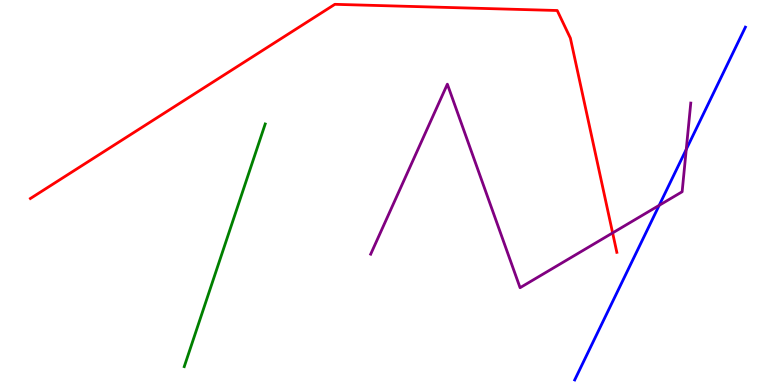[{'lines': ['blue', 'red'], 'intersections': []}, {'lines': ['green', 'red'], 'intersections': []}, {'lines': ['purple', 'red'], 'intersections': [{'x': 7.9, 'y': 3.95}]}, {'lines': ['blue', 'green'], 'intersections': []}, {'lines': ['blue', 'purple'], 'intersections': [{'x': 8.51, 'y': 4.67}, {'x': 8.85, 'y': 6.12}]}, {'lines': ['green', 'purple'], 'intersections': []}]